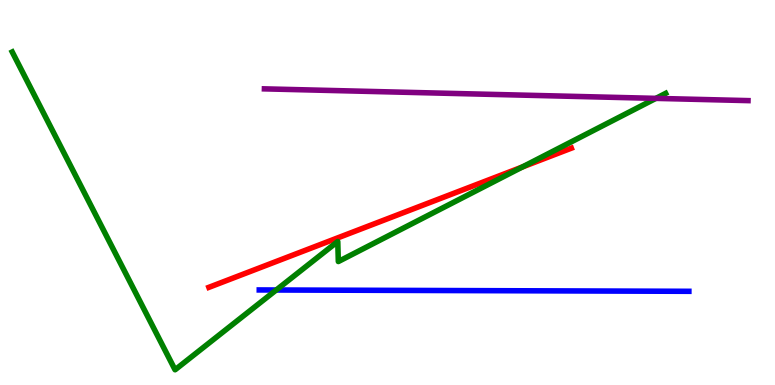[{'lines': ['blue', 'red'], 'intersections': []}, {'lines': ['green', 'red'], 'intersections': [{'x': 6.74, 'y': 5.66}]}, {'lines': ['purple', 'red'], 'intersections': []}, {'lines': ['blue', 'green'], 'intersections': [{'x': 3.56, 'y': 2.47}]}, {'lines': ['blue', 'purple'], 'intersections': []}, {'lines': ['green', 'purple'], 'intersections': [{'x': 8.46, 'y': 7.44}]}]